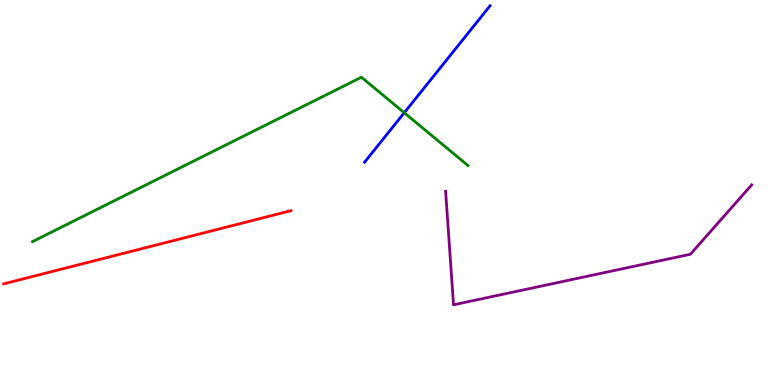[{'lines': ['blue', 'red'], 'intersections': []}, {'lines': ['green', 'red'], 'intersections': []}, {'lines': ['purple', 'red'], 'intersections': []}, {'lines': ['blue', 'green'], 'intersections': [{'x': 5.22, 'y': 7.07}]}, {'lines': ['blue', 'purple'], 'intersections': []}, {'lines': ['green', 'purple'], 'intersections': []}]